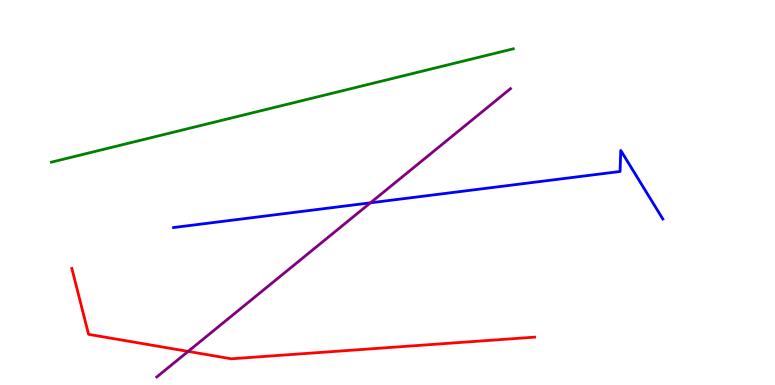[{'lines': ['blue', 'red'], 'intersections': []}, {'lines': ['green', 'red'], 'intersections': []}, {'lines': ['purple', 'red'], 'intersections': [{'x': 2.43, 'y': 0.873}]}, {'lines': ['blue', 'green'], 'intersections': []}, {'lines': ['blue', 'purple'], 'intersections': [{'x': 4.78, 'y': 4.73}]}, {'lines': ['green', 'purple'], 'intersections': []}]